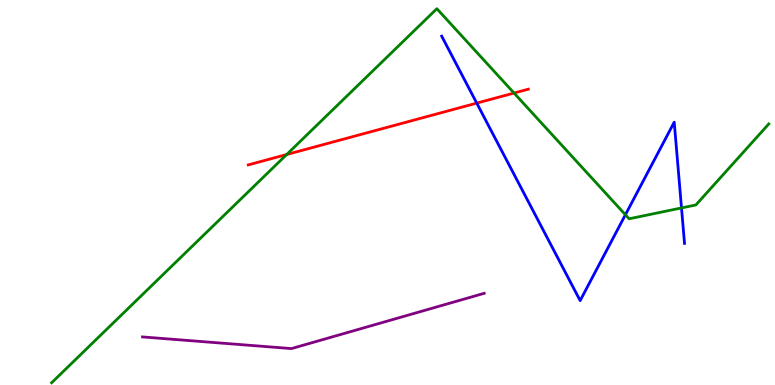[{'lines': ['blue', 'red'], 'intersections': [{'x': 6.15, 'y': 7.32}]}, {'lines': ['green', 'red'], 'intersections': [{'x': 3.7, 'y': 5.99}, {'x': 6.63, 'y': 7.58}]}, {'lines': ['purple', 'red'], 'intersections': []}, {'lines': ['blue', 'green'], 'intersections': [{'x': 8.07, 'y': 4.42}, {'x': 8.79, 'y': 4.6}]}, {'lines': ['blue', 'purple'], 'intersections': []}, {'lines': ['green', 'purple'], 'intersections': []}]